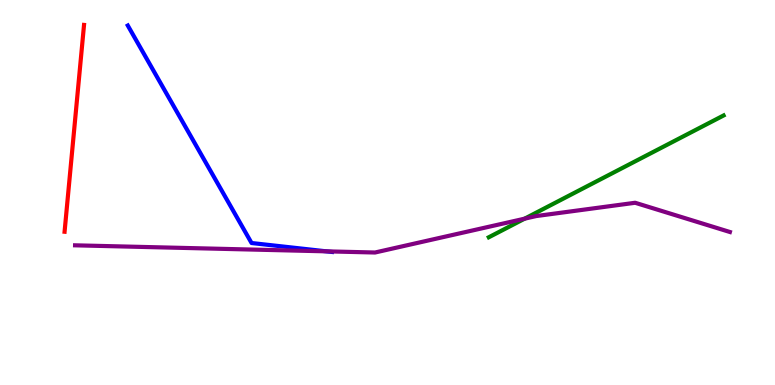[{'lines': ['blue', 'red'], 'intersections': []}, {'lines': ['green', 'red'], 'intersections': []}, {'lines': ['purple', 'red'], 'intersections': []}, {'lines': ['blue', 'green'], 'intersections': []}, {'lines': ['blue', 'purple'], 'intersections': [{'x': 4.21, 'y': 3.47}]}, {'lines': ['green', 'purple'], 'intersections': [{'x': 6.77, 'y': 4.32}]}]